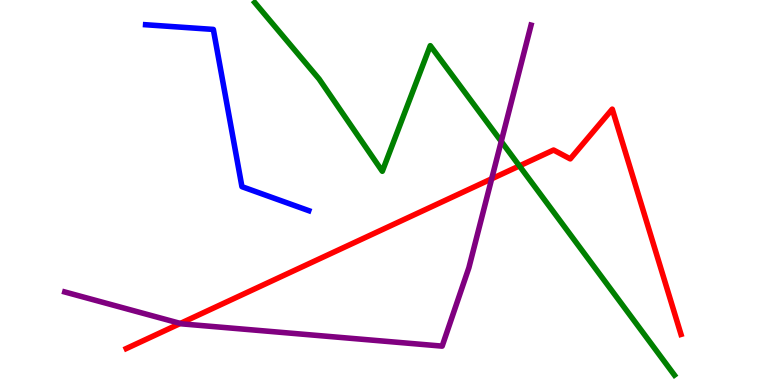[{'lines': ['blue', 'red'], 'intersections': []}, {'lines': ['green', 'red'], 'intersections': [{'x': 6.7, 'y': 5.69}]}, {'lines': ['purple', 'red'], 'intersections': [{'x': 2.33, 'y': 1.6}, {'x': 6.34, 'y': 5.36}]}, {'lines': ['blue', 'green'], 'intersections': []}, {'lines': ['blue', 'purple'], 'intersections': []}, {'lines': ['green', 'purple'], 'intersections': [{'x': 6.47, 'y': 6.33}]}]